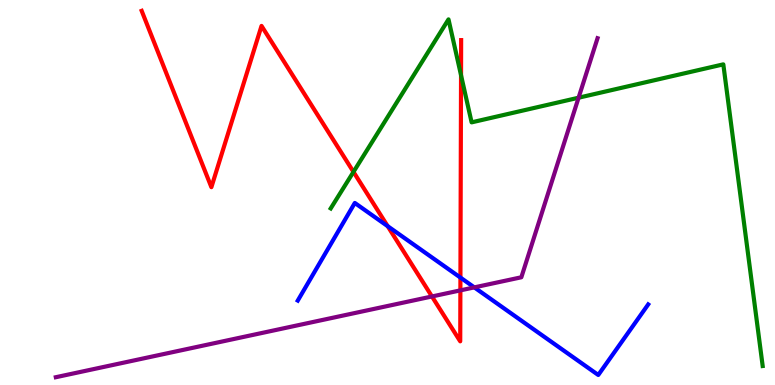[{'lines': ['blue', 'red'], 'intersections': [{'x': 5.0, 'y': 4.13}, {'x': 5.94, 'y': 2.79}]}, {'lines': ['green', 'red'], 'intersections': [{'x': 4.56, 'y': 5.54}, {'x': 5.95, 'y': 8.05}]}, {'lines': ['purple', 'red'], 'intersections': [{'x': 5.57, 'y': 2.3}, {'x': 5.94, 'y': 2.46}]}, {'lines': ['blue', 'green'], 'intersections': []}, {'lines': ['blue', 'purple'], 'intersections': [{'x': 6.12, 'y': 2.54}]}, {'lines': ['green', 'purple'], 'intersections': [{'x': 7.47, 'y': 7.46}]}]